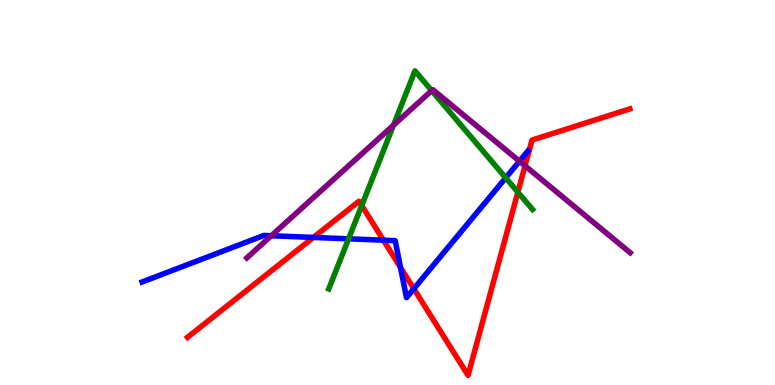[{'lines': ['blue', 'red'], 'intersections': [{'x': 4.04, 'y': 3.83}, {'x': 4.95, 'y': 3.76}, {'x': 5.17, 'y': 3.05}, {'x': 5.34, 'y': 2.5}]}, {'lines': ['green', 'red'], 'intersections': [{'x': 4.67, 'y': 4.66}, {'x': 6.68, 'y': 5.01}]}, {'lines': ['purple', 'red'], 'intersections': [{'x': 6.77, 'y': 5.69}]}, {'lines': ['blue', 'green'], 'intersections': [{'x': 4.5, 'y': 3.8}, {'x': 6.53, 'y': 5.38}]}, {'lines': ['blue', 'purple'], 'intersections': [{'x': 3.5, 'y': 3.88}, {'x': 6.7, 'y': 5.81}]}, {'lines': ['green', 'purple'], 'intersections': [{'x': 5.08, 'y': 6.75}, {'x': 5.57, 'y': 7.65}]}]